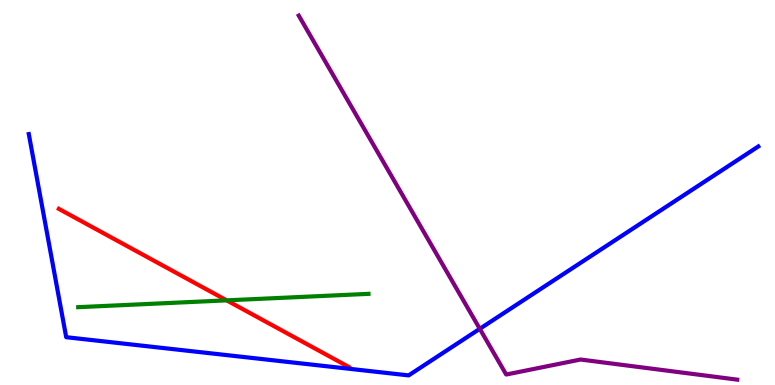[{'lines': ['blue', 'red'], 'intersections': []}, {'lines': ['green', 'red'], 'intersections': [{'x': 2.92, 'y': 2.2}]}, {'lines': ['purple', 'red'], 'intersections': []}, {'lines': ['blue', 'green'], 'intersections': []}, {'lines': ['blue', 'purple'], 'intersections': [{'x': 6.19, 'y': 1.46}]}, {'lines': ['green', 'purple'], 'intersections': []}]